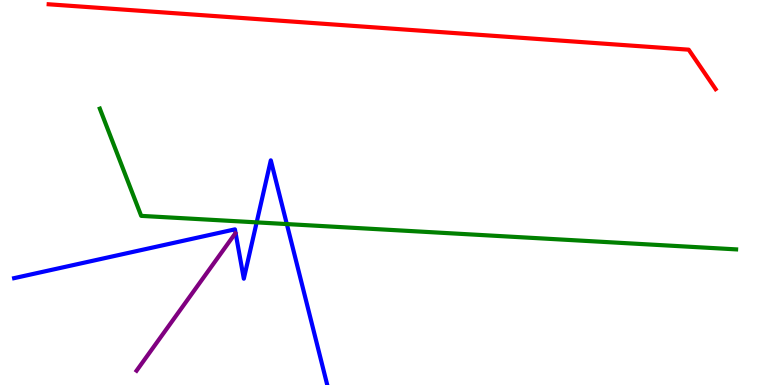[{'lines': ['blue', 'red'], 'intersections': []}, {'lines': ['green', 'red'], 'intersections': []}, {'lines': ['purple', 'red'], 'intersections': []}, {'lines': ['blue', 'green'], 'intersections': [{'x': 3.31, 'y': 4.22}, {'x': 3.7, 'y': 4.18}]}, {'lines': ['blue', 'purple'], 'intersections': []}, {'lines': ['green', 'purple'], 'intersections': []}]